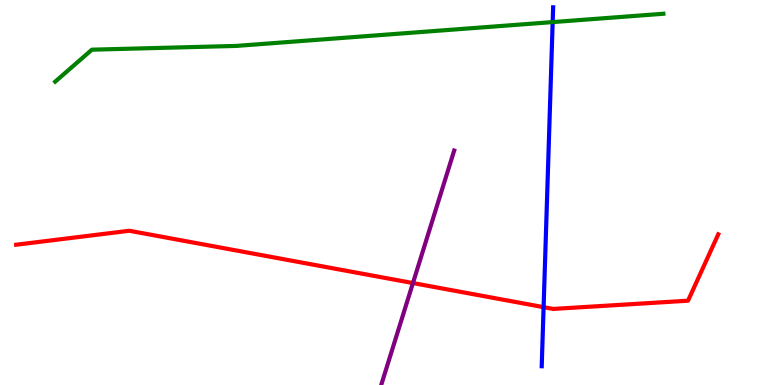[{'lines': ['blue', 'red'], 'intersections': [{'x': 7.01, 'y': 2.02}]}, {'lines': ['green', 'red'], 'intersections': []}, {'lines': ['purple', 'red'], 'intersections': [{'x': 5.33, 'y': 2.65}]}, {'lines': ['blue', 'green'], 'intersections': [{'x': 7.13, 'y': 9.43}]}, {'lines': ['blue', 'purple'], 'intersections': []}, {'lines': ['green', 'purple'], 'intersections': []}]